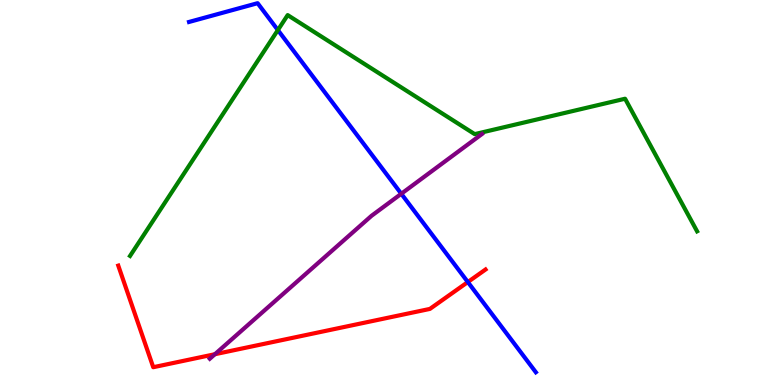[{'lines': ['blue', 'red'], 'intersections': [{'x': 6.04, 'y': 2.67}]}, {'lines': ['green', 'red'], 'intersections': []}, {'lines': ['purple', 'red'], 'intersections': [{'x': 2.77, 'y': 0.799}]}, {'lines': ['blue', 'green'], 'intersections': [{'x': 3.59, 'y': 9.22}]}, {'lines': ['blue', 'purple'], 'intersections': [{'x': 5.18, 'y': 4.97}]}, {'lines': ['green', 'purple'], 'intersections': []}]